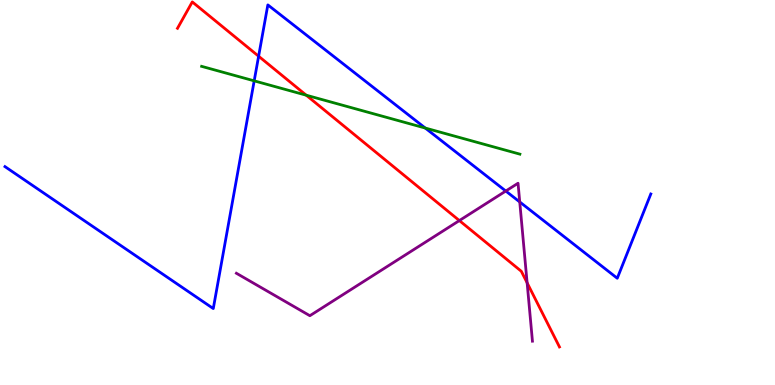[{'lines': ['blue', 'red'], 'intersections': [{'x': 3.34, 'y': 8.54}]}, {'lines': ['green', 'red'], 'intersections': [{'x': 3.95, 'y': 7.53}]}, {'lines': ['purple', 'red'], 'intersections': [{'x': 5.93, 'y': 4.27}, {'x': 6.8, 'y': 2.65}]}, {'lines': ['blue', 'green'], 'intersections': [{'x': 3.28, 'y': 7.9}, {'x': 5.49, 'y': 6.67}]}, {'lines': ['blue', 'purple'], 'intersections': [{'x': 6.53, 'y': 5.04}, {'x': 6.71, 'y': 4.75}]}, {'lines': ['green', 'purple'], 'intersections': []}]